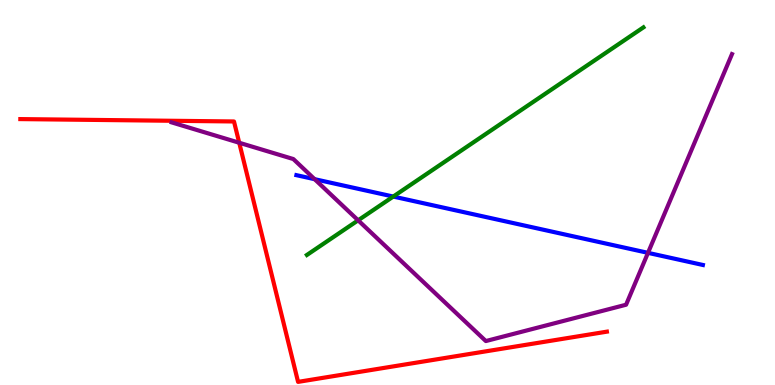[{'lines': ['blue', 'red'], 'intersections': []}, {'lines': ['green', 'red'], 'intersections': []}, {'lines': ['purple', 'red'], 'intersections': [{'x': 3.09, 'y': 6.29}]}, {'lines': ['blue', 'green'], 'intersections': [{'x': 5.07, 'y': 4.89}]}, {'lines': ['blue', 'purple'], 'intersections': [{'x': 4.06, 'y': 5.35}, {'x': 8.36, 'y': 3.43}]}, {'lines': ['green', 'purple'], 'intersections': [{'x': 4.62, 'y': 4.28}]}]